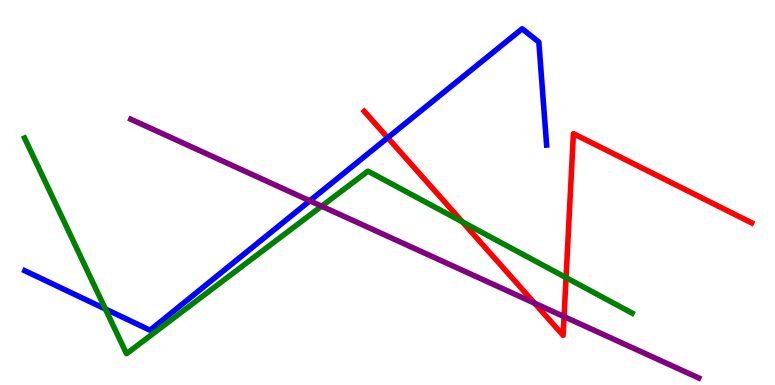[{'lines': ['blue', 'red'], 'intersections': [{'x': 5.0, 'y': 6.42}]}, {'lines': ['green', 'red'], 'intersections': [{'x': 5.97, 'y': 4.24}, {'x': 7.3, 'y': 2.79}]}, {'lines': ['purple', 'red'], 'intersections': [{'x': 6.9, 'y': 2.13}, {'x': 7.28, 'y': 1.78}]}, {'lines': ['blue', 'green'], 'intersections': [{'x': 1.36, 'y': 1.97}]}, {'lines': ['blue', 'purple'], 'intersections': [{'x': 4.0, 'y': 4.78}]}, {'lines': ['green', 'purple'], 'intersections': [{'x': 4.15, 'y': 4.64}]}]